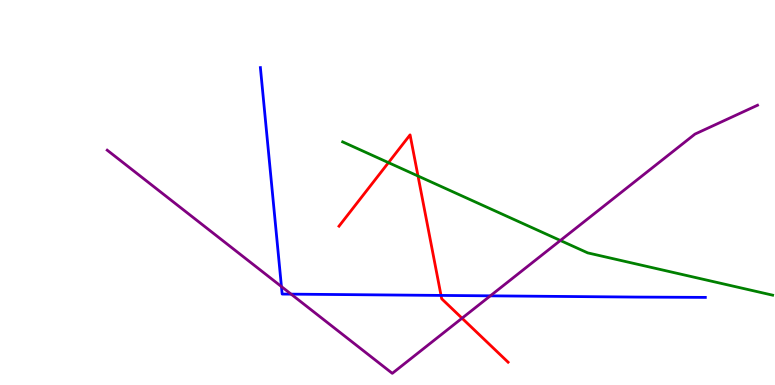[{'lines': ['blue', 'red'], 'intersections': [{'x': 5.69, 'y': 2.33}]}, {'lines': ['green', 'red'], 'intersections': [{'x': 5.01, 'y': 5.78}, {'x': 5.39, 'y': 5.43}]}, {'lines': ['purple', 'red'], 'intersections': [{'x': 5.96, 'y': 1.73}]}, {'lines': ['blue', 'green'], 'intersections': []}, {'lines': ['blue', 'purple'], 'intersections': [{'x': 3.63, 'y': 2.56}, {'x': 3.76, 'y': 2.36}, {'x': 6.33, 'y': 2.32}]}, {'lines': ['green', 'purple'], 'intersections': [{'x': 7.23, 'y': 3.75}]}]